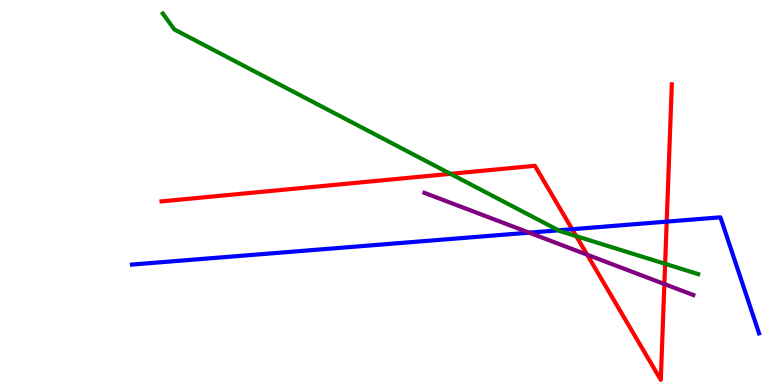[{'lines': ['blue', 'red'], 'intersections': [{'x': 7.38, 'y': 4.05}, {'x': 8.6, 'y': 4.24}]}, {'lines': ['green', 'red'], 'intersections': [{'x': 5.81, 'y': 5.48}, {'x': 7.44, 'y': 3.87}, {'x': 8.58, 'y': 3.15}]}, {'lines': ['purple', 'red'], 'intersections': [{'x': 7.58, 'y': 3.38}, {'x': 8.57, 'y': 2.62}]}, {'lines': ['blue', 'green'], 'intersections': [{'x': 7.21, 'y': 4.02}]}, {'lines': ['blue', 'purple'], 'intersections': [{'x': 6.83, 'y': 3.96}]}, {'lines': ['green', 'purple'], 'intersections': []}]